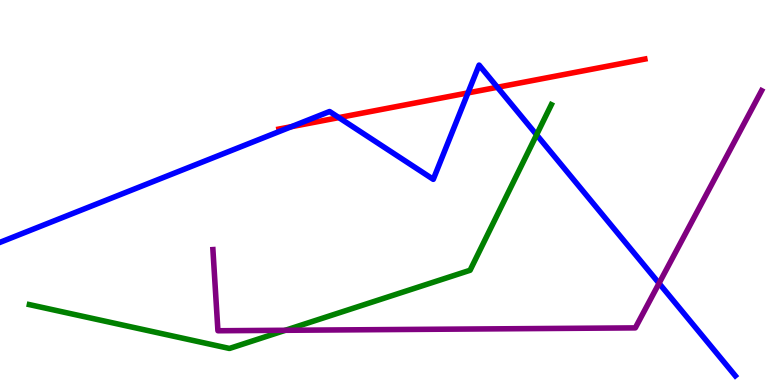[{'lines': ['blue', 'red'], 'intersections': [{'x': 3.76, 'y': 6.71}, {'x': 4.37, 'y': 6.95}, {'x': 6.04, 'y': 7.59}, {'x': 6.42, 'y': 7.73}]}, {'lines': ['green', 'red'], 'intersections': []}, {'lines': ['purple', 'red'], 'intersections': []}, {'lines': ['blue', 'green'], 'intersections': [{'x': 6.92, 'y': 6.5}]}, {'lines': ['blue', 'purple'], 'intersections': [{'x': 8.5, 'y': 2.64}]}, {'lines': ['green', 'purple'], 'intersections': [{'x': 3.68, 'y': 1.42}]}]